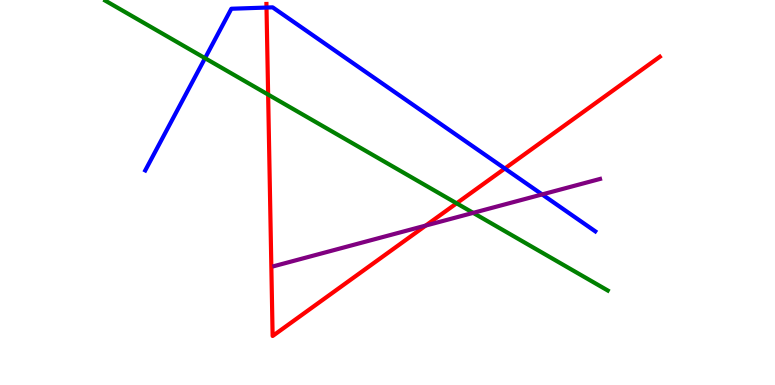[{'lines': ['blue', 'red'], 'intersections': [{'x': 3.44, 'y': 9.8}, {'x': 6.51, 'y': 5.62}]}, {'lines': ['green', 'red'], 'intersections': [{'x': 3.46, 'y': 7.54}, {'x': 5.89, 'y': 4.72}]}, {'lines': ['purple', 'red'], 'intersections': [{'x': 5.49, 'y': 4.14}]}, {'lines': ['blue', 'green'], 'intersections': [{'x': 2.65, 'y': 8.49}]}, {'lines': ['blue', 'purple'], 'intersections': [{'x': 7.0, 'y': 4.95}]}, {'lines': ['green', 'purple'], 'intersections': [{'x': 6.11, 'y': 4.47}]}]